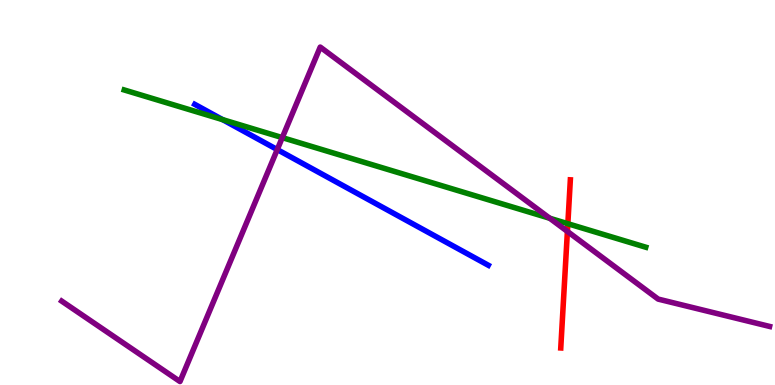[{'lines': ['blue', 'red'], 'intersections': []}, {'lines': ['green', 'red'], 'intersections': [{'x': 7.33, 'y': 4.19}]}, {'lines': ['purple', 'red'], 'intersections': [{'x': 7.32, 'y': 3.99}]}, {'lines': ['blue', 'green'], 'intersections': [{'x': 2.87, 'y': 6.89}]}, {'lines': ['blue', 'purple'], 'intersections': [{'x': 3.58, 'y': 6.11}]}, {'lines': ['green', 'purple'], 'intersections': [{'x': 3.64, 'y': 6.43}, {'x': 7.09, 'y': 4.33}]}]